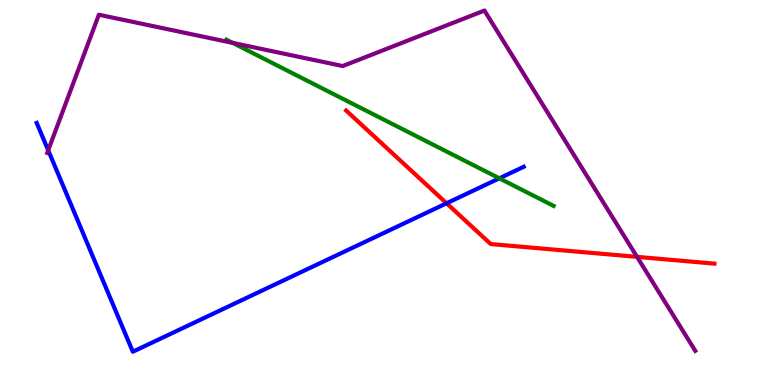[{'lines': ['blue', 'red'], 'intersections': [{'x': 5.76, 'y': 4.72}]}, {'lines': ['green', 'red'], 'intersections': []}, {'lines': ['purple', 'red'], 'intersections': [{'x': 8.22, 'y': 3.33}]}, {'lines': ['blue', 'green'], 'intersections': [{'x': 6.44, 'y': 5.37}]}, {'lines': ['blue', 'purple'], 'intersections': [{'x': 0.622, 'y': 6.1}]}, {'lines': ['green', 'purple'], 'intersections': [{'x': 3.0, 'y': 8.89}]}]